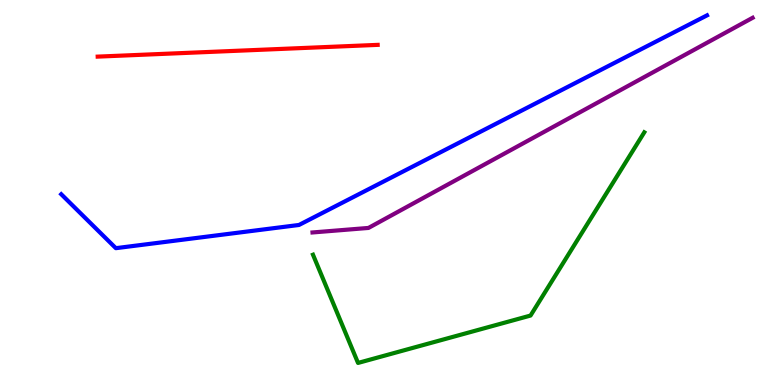[{'lines': ['blue', 'red'], 'intersections': []}, {'lines': ['green', 'red'], 'intersections': []}, {'lines': ['purple', 'red'], 'intersections': []}, {'lines': ['blue', 'green'], 'intersections': []}, {'lines': ['blue', 'purple'], 'intersections': []}, {'lines': ['green', 'purple'], 'intersections': []}]